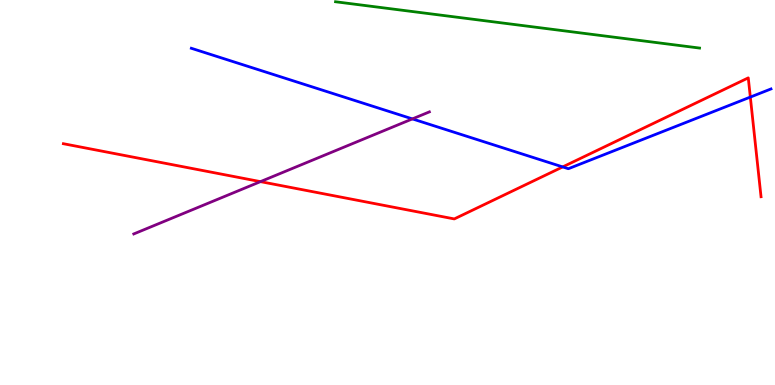[{'lines': ['blue', 'red'], 'intersections': [{'x': 7.26, 'y': 5.66}, {'x': 9.68, 'y': 7.48}]}, {'lines': ['green', 'red'], 'intersections': []}, {'lines': ['purple', 'red'], 'intersections': [{'x': 3.36, 'y': 5.28}]}, {'lines': ['blue', 'green'], 'intersections': []}, {'lines': ['blue', 'purple'], 'intersections': [{'x': 5.32, 'y': 6.91}]}, {'lines': ['green', 'purple'], 'intersections': []}]